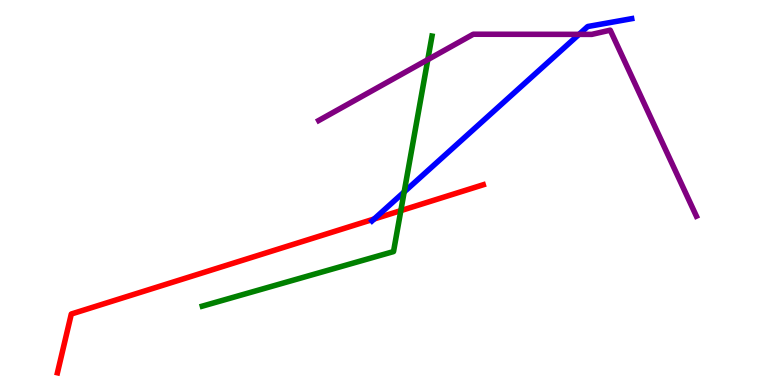[{'lines': ['blue', 'red'], 'intersections': [{'x': 4.83, 'y': 4.31}]}, {'lines': ['green', 'red'], 'intersections': [{'x': 5.17, 'y': 4.53}]}, {'lines': ['purple', 'red'], 'intersections': []}, {'lines': ['blue', 'green'], 'intersections': [{'x': 5.22, 'y': 5.01}]}, {'lines': ['blue', 'purple'], 'intersections': [{'x': 7.47, 'y': 9.11}]}, {'lines': ['green', 'purple'], 'intersections': [{'x': 5.52, 'y': 8.45}]}]